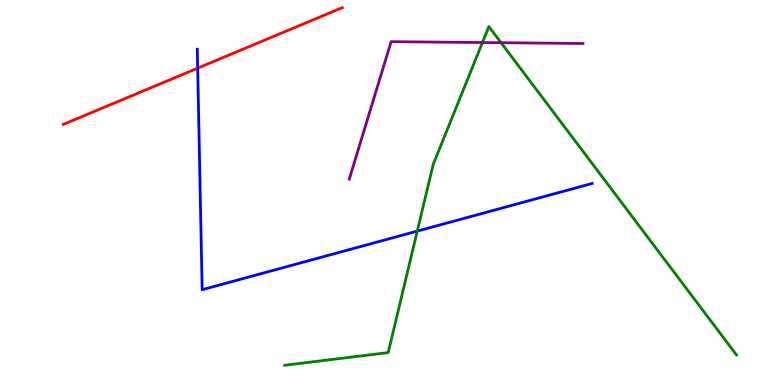[{'lines': ['blue', 'red'], 'intersections': [{'x': 2.55, 'y': 8.23}]}, {'lines': ['green', 'red'], 'intersections': []}, {'lines': ['purple', 'red'], 'intersections': []}, {'lines': ['blue', 'green'], 'intersections': [{'x': 5.38, 'y': 4.0}]}, {'lines': ['blue', 'purple'], 'intersections': []}, {'lines': ['green', 'purple'], 'intersections': [{'x': 6.22, 'y': 8.9}, {'x': 6.47, 'y': 8.89}]}]